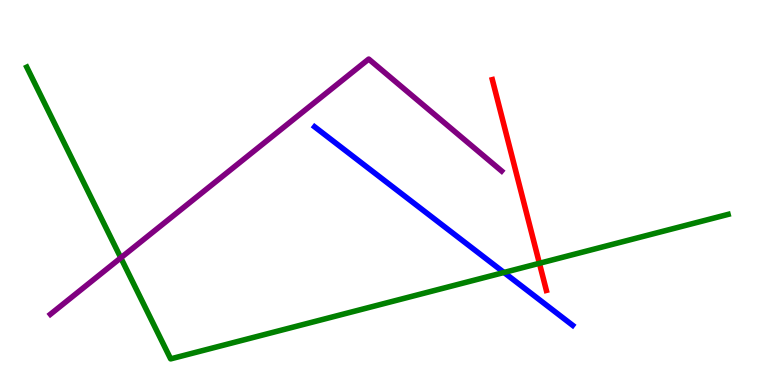[{'lines': ['blue', 'red'], 'intersections': []}, {'lines': ['green', 'red'], 'intersections': [{'x': 6.96, 'y': 3.16}]}, {'lines': ['purple', 'red'], 'intersections': []}, {'lines': ['blue', 'green'], 'intersections': [{'x': 6.5, 'y': 2.92}]}, {'lines': ['blue', 'purple'], 'intersections': []}, {'lines': ['green', 'purple'], 'intersections': [{'x': 1.56, 'y': 3.3}]}]